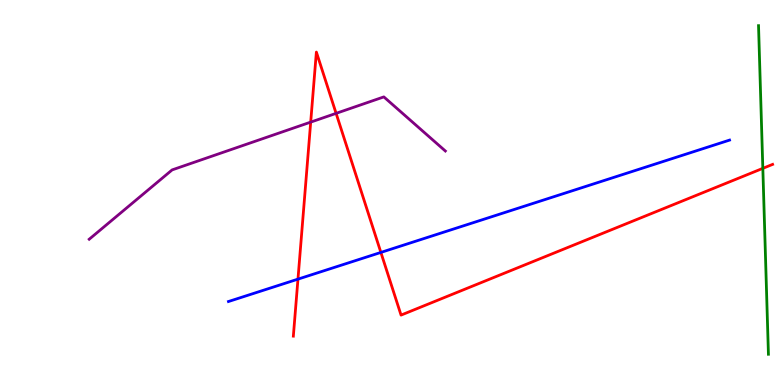[{'lines': ['blue', 'red'], 'intersections': [{'x': 3.84, 'y': 2.75}, {'x': 4.91, 'y': 3.44}]}, {'lines': ['green', 'red'], 'intersections': [{'x': 9.84, 'y': 5.63}]}, {'lines': ['purple', 'red'], 'intersections': [{'x': 4.01, 'y': 6.83}, {'x': 4.34, 'y': 7.06}]}, {'lines': ['blue', 'green'], 'intersections': []}, {'lines': ['blue', 'purple'], 'intersections': []}, {'lines': ['green', 'purple'], 'intersections': []}]